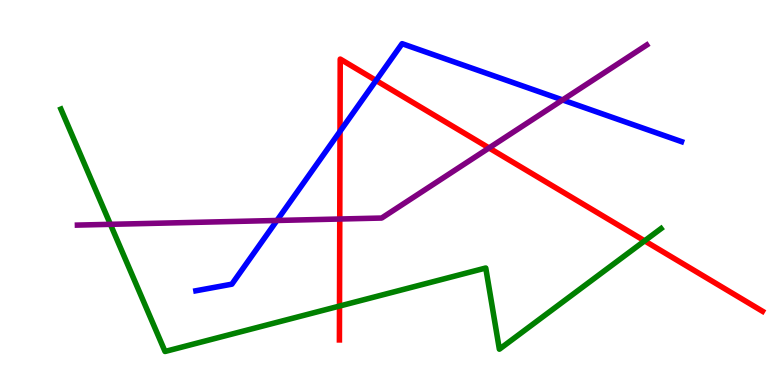[{'lines': ['blue', 'red'], 'intersections': [{'x': 4.39, 'y': 6.59}, {'x': 4.85, 'y': 7.91}]}, {'lines': ['green', 'red'], 'intersections': [{'x': 4.38, 'y': 2.05}, {'x': 8.32, 'y': 3.74}]}, {'lines': ['purple', 'red'], 'intersections': [{'x': 4.38, 'y': 4.31}, {'x': 6.31, 'y': 6.16}]}, {'lines': ['blue', 'green'], 'intersections': []}, {'lines': ['blue', 'purple'], 'intersections': [{'x': 3.57, 'y': 4.27}, {'x': 7.26, 'y': 7.4}]}, {'lines': ['green', 'purple'], 'intersections': [{'x': 1.42, 'y': 4.17}]}]